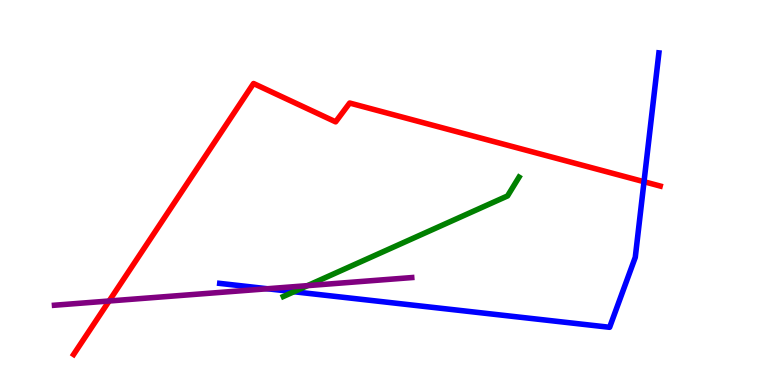[{'lines': ['blue', 'red'], 'intersections': [{'x': 8.31, 'y': 5.28}]}, {'lines': ['green', 'red'], 'intersections': []}, {'lines': ['purple', 'red'], 'intersections': [{'x': 1.41, 'y': 2.18}]}, {'lines': ['blue', 'green'], 'intersections': [{'x': 3.79, 'y': 2.42}]}, {'lines': ['blue', 'purple'], 'intersections': [{'x': 3.45, 'y': 2.5}]}, {'lines': ['green', 'purple'], 'intersections': [{'x': 3.97, 'y': 2.58}]}]